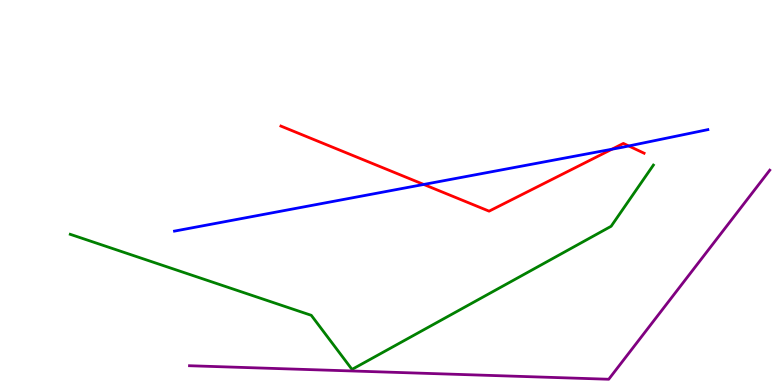[{'lines': ['blue', 'red'], 'intersections': [{'x': 5.47, 'y': 5.21}, {'x': 7.9, 'y': 6.12}, {'x': 8.11, 'y': 6.21}]}, {'lines': ['green', 'red'], 'intersections': []}, {'lines': ['purple', 'red'], 'intersections': []}, {'lines': ['blue', 'green'], 'intersections': []}, {'lines': ['blue', 'purple'], 'intersections': []}, {'lines': ['green', 'purple'], 'intersections': []}]